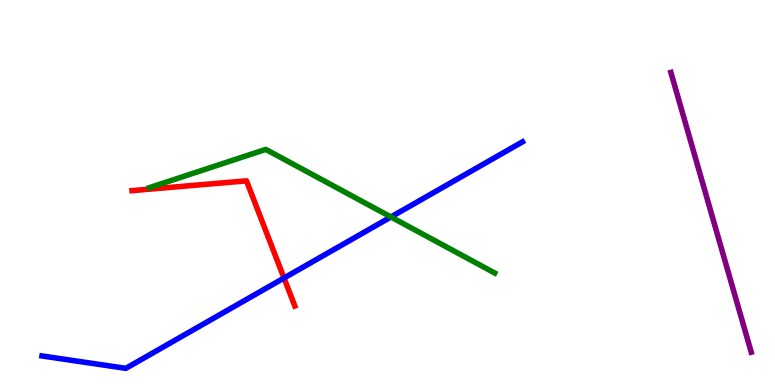[{'lines': ['blue', 'red'], 'intersections': [{'x': 3.66, 'y': 2.78}]}, {'lines': ['green', 'red'], 'intersections': []}, {'lines': ['purple', 'red'], 'intersections': []}, {'lines': ['blue', 'green'], 'intersections': [{'x': 5.04, 'y': 4.36}]}, {'lines': ['blue', 'purple'], 'intersections': []}, {'lines': ['green', 'purple'], 'intersections': []}]